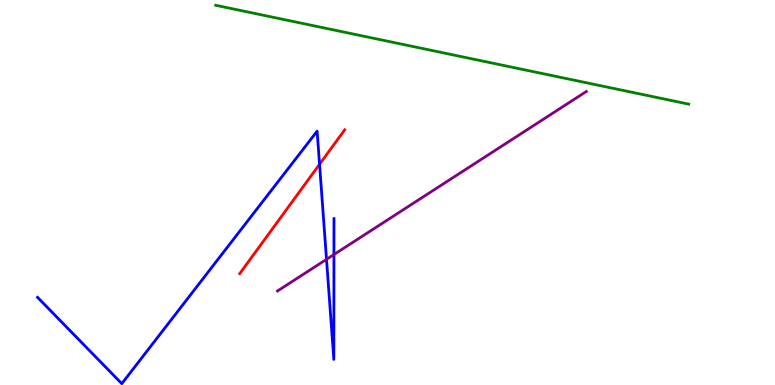[{'lines': ['blue', 'red'], 'intersections': [{'x': 4.12, 'y': 5.73}]}, {'lines': ['green', 'red'], 'intersections': []}, {'lines': ['purple', 'red'], 'intersections': []}, {'lines': ['blue', 'green'], 'intersections': []}, {'lines': ['blue', 'purple'], 'intersections': [{'x': 4.21, 'y': 3.26}, {'x': 4.31, 'y': 3.39}]}, {'lines': ['green', 'purple'], 'intersections': []}]